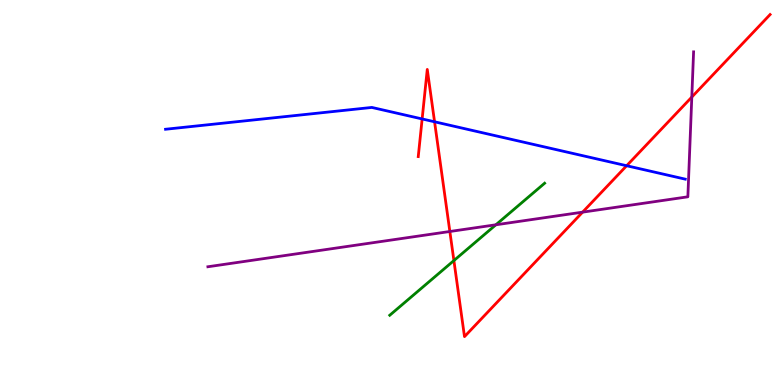[{'lines': ['blue', 'red'], 'intersections': [{'x': 5.45, 'y': 6.91}, {'x': 5.61, 'y': 6.84}, {'x': 8.09, 'y': 5.7}]}, {'lines': ['green', 'red'], 'intersections': [{'x': 5.86, 'y': 3.23}]}, {'lines': ['purple', 'red'], 'intersections': [{'x': 5.8, 'y': 3.99}, {'x': 7.52, 'y': 4.49}, {'x': 8.93, 'y': 7.48}]}, {'lines': ['blue', 'green'], 'intersections': []}, {'lines': ['blue', 'purple'], 'intersections': []}, {'lines': ['green', 'purple'], 'intersections': [{'x': 6.4, 'y': 4.16}]}]